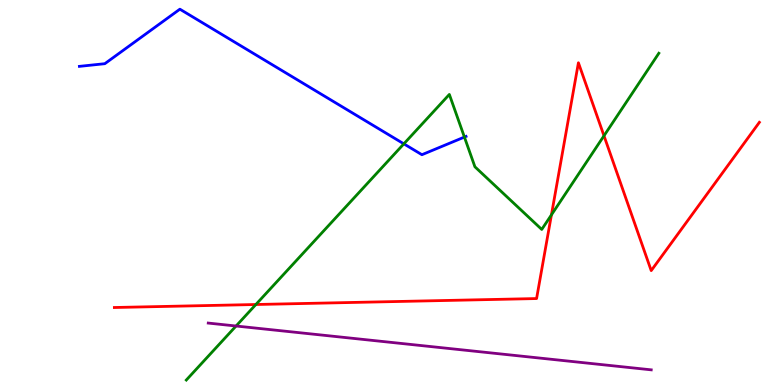[{'lines': ['blue', 'red'], 'intersections': []}, {'lines': ['green', 'red'], 'intersections': [{'x': 3.3, 'y': 2.09}, {'x': 7.12, 'y': 4.42}, {'x': 7.79, 'y': 6.47}]}, {'lines': ['purple', 'red'], 'intersections': []}, {'lines': ['blue', 'green'], 'intersections': [{'x': 5.21, 'y': 6.26}, {'x': 5.99, 'y': 6.44}]}, {'lines': ['blue', 'purple'], 'intersections': []}, {'lines': ['green', 'purple'], 'intersections': [{'x': 3.05, 'y': 1.53}]}]